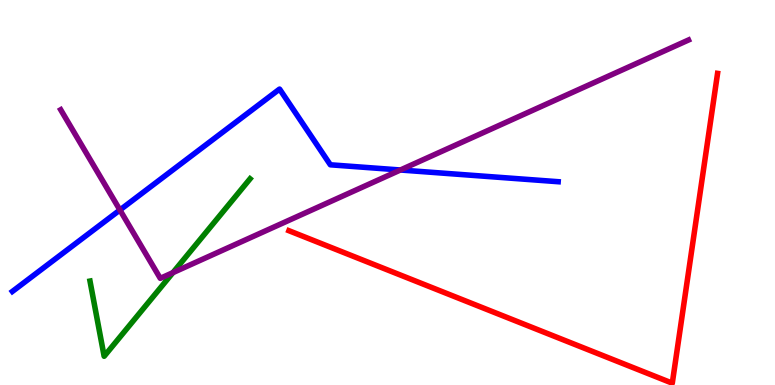[{'lines': ['blue', 'red'], 'intersections': []}, {'lines': ['green', 'red'], 'intersections': []}, {'lines': ['purple', 'red'], 'intersections': []}, {'lines': ['blue', 'green'], 'intersections': []}, {'lines': ['blue', 'purple'], 'intersections': [{'x': 1.55, 'y': 4.55}, {'x': 5.17, 'y': 5.58}]}, {'lines': ['green', 'purple'], 'intersections': [{'x': 2.23, 'y': 2.92}]}]